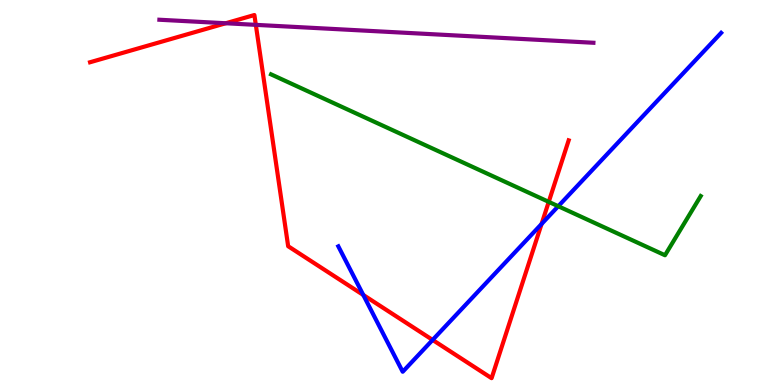[{'lines': ['blue', 'red'], 'intersections': [{'x': 4.69, 'y': 2.34}, {'x': 5.58, 'y': 1.17}, {'x': 6.99, 'y': 4.18}]}, {'lines': ['green', 'red'], 'intersections': [{'x': 7.08, 'y': 4.76}]}, {'lines': ['purple', 'red'], 'intersections': [{'x': 2.91, 'y': 9.4}, {'x': 3.3, 'y': 9.35}]}, {'lines': ['blue', 'green'], 'intersections': [{'x': 7.2, 'y': 4.64}]}, {'lines': ['blue', 'purple'], 'intersections': []}, {'lines': ['green', 'purple'], 'intersections': []}]